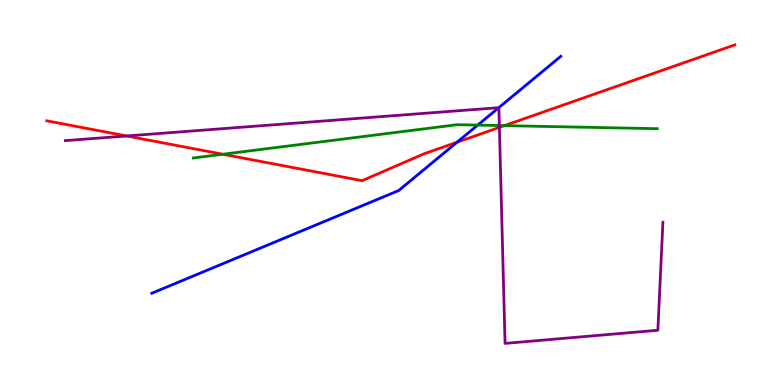[{'lines': ['blue', 'red'], 'intersections': [{'x': 5.9, 'y': 6.31}]}, {'lines': ['green', 'red'], 'intersections': [{'x': 2.88, 'y': 5.99}, {'x': 6.51, 'y': 6.74}]}, {'lines': ['purple', 'red'], 'intersections': [{'x': 1.63, 'y': 6.47}, {'x': 6.44, 'y': 6.69}]}, {'lines': ['blue', 'green'], 'intersections': [{'x': 6.16, 'y': 6.75}]}, {'lines': ['blue', 'purple'], 'intersections': [{'x': 6.44, 'y': 7.2}]}, {'lines': ['green', 'purple'], 'intersections': [{'x': 6.44, 'y': 6.74}]}]